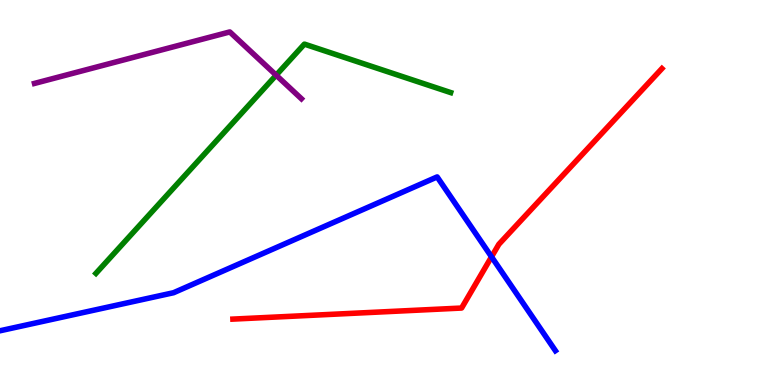[{'lines': ['blue', 'red'], 'intersections': [{'x': 6.34, 'y': 3.33}]}, {'lines': ['green', 'red'], 'intersections': []}, {'lines': ['purple', 'red'], 'intersections': []}, {'lines': ['blue', 'green'], 'intersections': []}, {'lines': ['blue', 'purple'], 'intersections': []}, {'lines': ['green', 'purple'], 'intersections': [{'x': 3.56, 'y': 8.05}]}]